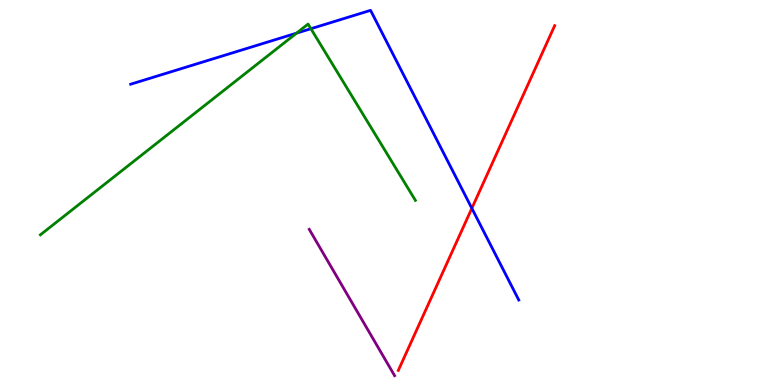[{'lines': ['blue', 'red'], 'intersections': [{'x': 6.09, 'y': 4.59}]}, {'lines': ['green', 'red'], 'intersections': []}, {'lines': ['purple', 'red'], 'intersections': []}, {'lines': ['blue', 'green'], 'intersections': [{'x': 3.83, 'y': 9.14}, {'x': 4.01, 'y': 9.25}]}, {'lines': ['blue', 'purple'], 'intersections': []}, {'lines': ['green', 'purple'], 'intersections': []}]